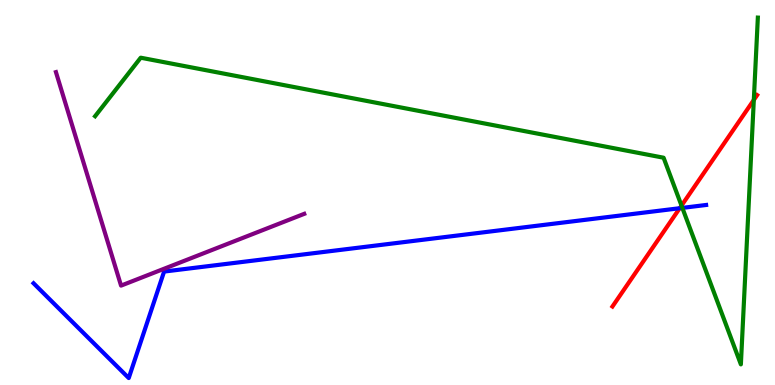[{'lines': ['blue', 'red'], 'intersections': [{'x': 8.77, 'y': 4.59}]}, {'lines': ['green', 'red'], 'intersections': [{'x': 8.79, 'y': 4.66}, {'x': 9.73, 'y': 7.4}]}, {'lines': ['purple', 'red'], 'intersections': []}, {'lines': ['blue', 'green'], 'intersections': [{'x': 8.8, 'y': 4.6}]}, {'lines': ['blue', 'purple'], 'intersections': []}, {'lines': ['green', 'purple'], 'intersections': []}]